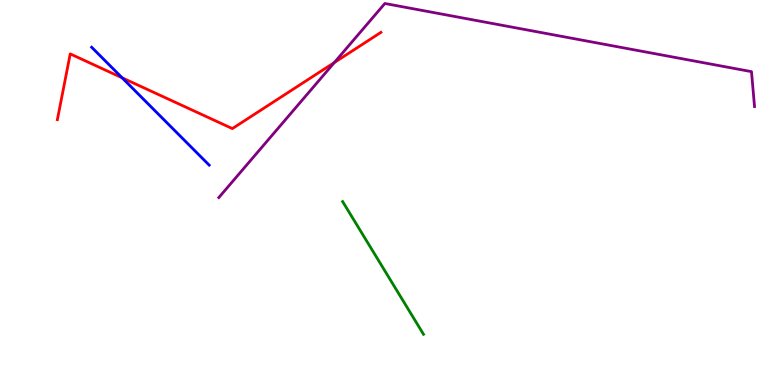[{'lines': ['blue', 'red'], 'intersections': [{'x': 1.58, 'y': 7.98}]}, {'lines': ['green', 'red'], 'intersections': []}, {'lines': ['purple', 'red'], 'intersections': [{'x': 4.31, 'y': 8.38}]}, {'lines': ['blue', 'green'], 'intersections': []}, {'lines': ['blue', 'purple'], 'intersections': []}, {'lines': ['green', 'purple'], 'intersections': []}]